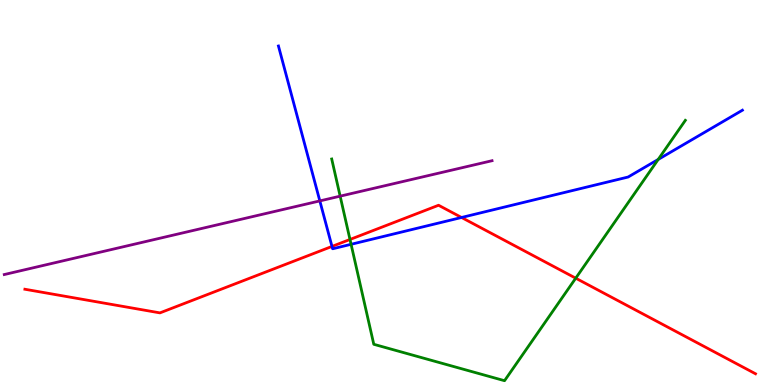[{'lines': ['blue', 'red'], 'intersections': [{'x': 4.28, 'y': 3.6}, {'x': 5.96, 'y': 4.35}]}, {'lines': ['green', 'red'], 'intersections': [{'x': 4.52, 'y': 3.78}, {'x': 7.43, 'y': 2.77}]}, {'lines': ['purple', 'red'], 'intersections': []}, {'lines': ['blue', 'green'], 'intersections': [{'x': 4.53, 'y': 3.65}, {'x': 8.49, 'y': 5.86}]}, {'lines': ['blue', 'purple'], 'intersections': [{'x': 4.13, 'y': 4.78}]}, {'lines': ['green', 'purple'], 'intersections': [{'x': 4.39, 'y': 4.9}]}]